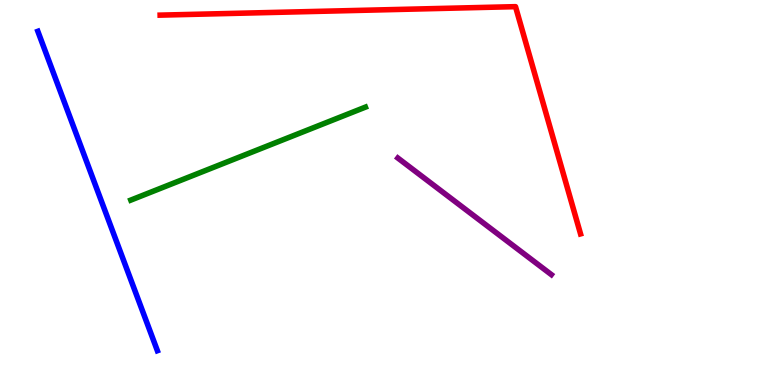[{'lines': ['blue', 'red'], 'intersections': []}, {'lines': ['green', 'red'], 'intersections': []}, {'lines': ['purple', 'red'], 'intersections': []}, {'lines': ['blue', 'green'], 'intersections': []}, {'lines': ['blue', 'purple'], 'intersections': []}, {'lines': ['green', 'purple'], 'intersections': []}]